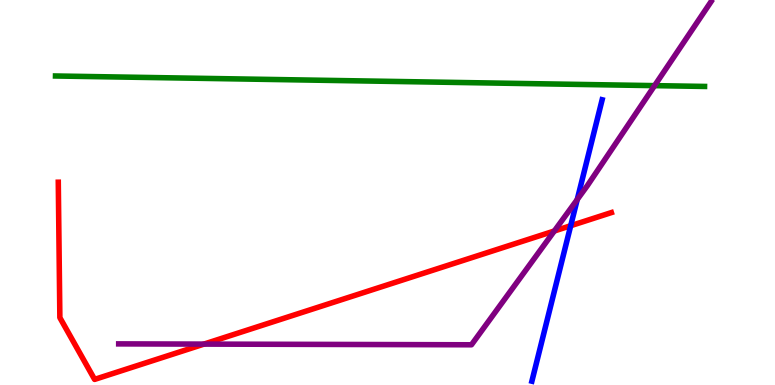[{'lines': ['blue', 'red'], 'intersections': [{'x': 7.36, 'y': 4.14}]}, {'lines': ['green', 'red'], 'intersections': []}, {'lines': ['purple', 'red'], 'intersections': [{'x': 2.63, 'y': 1.06}, {'x': 7.15, 'y': 4.0}]}, {'lines': ['blue', 'green'], 'intersections': []}, {'lines': ['blue', 'purple'], 'intersections': [{'x': 7.45, 'y': 4.82}]}, {'lines': ['green', 'purple'], 'intersections': [{'x': 8.45, 'y': 7.78}]}]